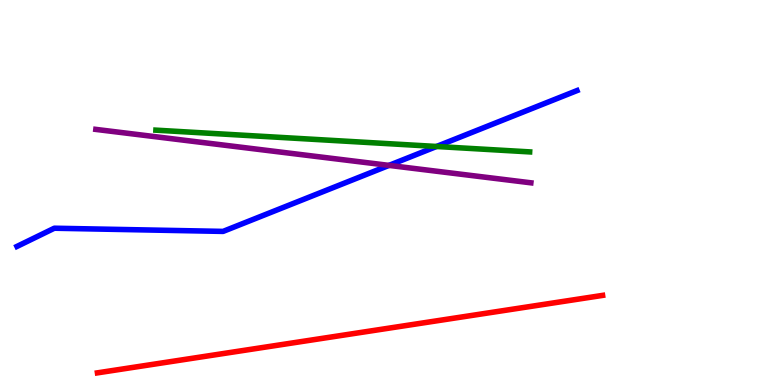[{'lines': ['blue', 'red'], 'intersections': []}, {'lines': ['green', 'red'], 'intersections': []}, {'lines': ['purple', 'red'], 'intersections': []}, {'lines': ['blue', 'green'], 'intersections': [{'x': 5.63, 'y': 6.2}]}, {'lines': ['blue', 'purple'], 'intersections': [{'x': 5.02, 'y': 5.7}]}, {'lines': ['green', 'purple'], 'intersections': []}]